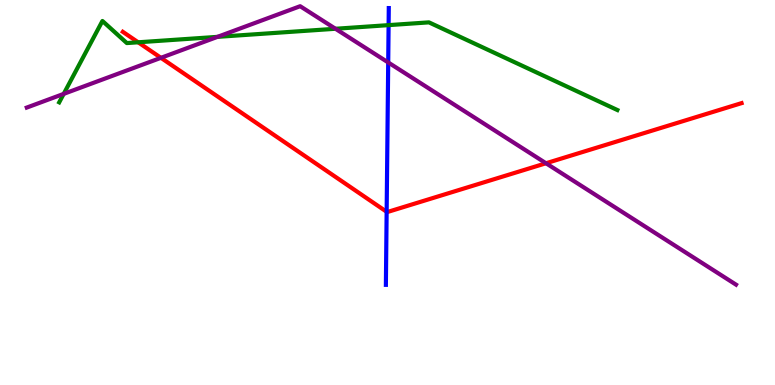[{'lines': ['blue', 'red'], 'intersections': [{'x': 4.99, 'y': 4.5}]}, {'lines': ['green', 'red'], 'intersections': [{'x': 1.78, 'y': 8.9}]}, {'lines': ['purple', 'red'], 'intersections': [{'x': 2.08, 'y': 8.5}, {'x': 7.05, 'y': 5.76}]}, {'lines': ['blue', 'green'], 'intersections': [{'x': 5.01, 'y': 9.35}]}, {'lines': ['blue', 'purple'], 'intersections': [{'x': 5.01, 'y': 8.38}]}, {'lines': ['green', 'purple'], 'intersections': [{'x': 0.822, 'y': 7.56}, {'x': 2.81, 'y': 9.04}, {'x': 4.33, 'y': 9.25}]}]